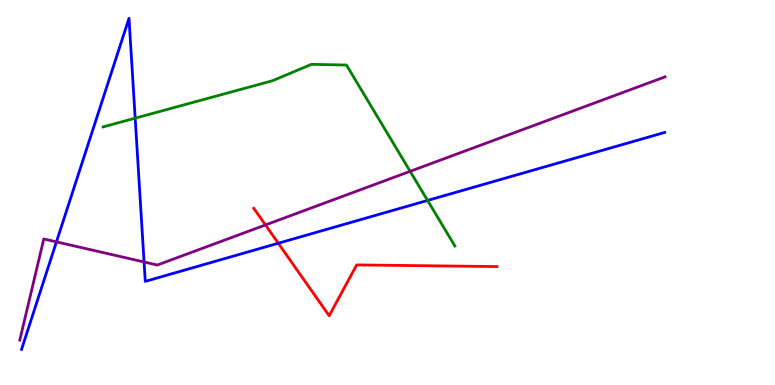[{'lines': ['blue', 'red'], 'intersections': [{'x': 3.59, 'y': 3.68}]}, {'lines': ['green', 'red'], 'intersections': []}, {'lines': ['purple', 'red'], 'intersections': [{'x': 3.43, 'y': 4.16}]}, {'lines': ['blue', 'green'], 'intersections': [{'x': 1.74, 'y': 6.93}, {'x': 5.52, 'y': 4.79}]}, {'lines': ['blue', 'purple'], 'intersections': [{'x': 0.728, 'y': 3.72}, {'x': 1.86, 'y': 3.2}]}, {'lines': ['green', 'purple'], 'intersections': [{'x': 5.29, 'y': 5.55}]}]